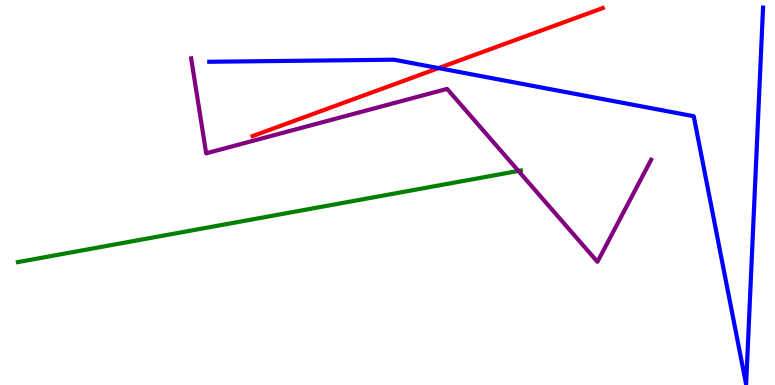[{'lines': ['blue', 'red'], 'intersections': [{'x': 5.66, 'y': 8.23}]}, {'lines': ['green', 'red'], 'intersections': []}, {'lines': ['purple', 'red'], 'intersections': []}, {'lines': ['blue', 'green'], 'intersections': []}, {'lines': ['blue', 'purple'], 'intersections': []}, {'lines': ['green', 'purple'], 'intersections': [{'x': 6.69, 'y': 5.56}]}]